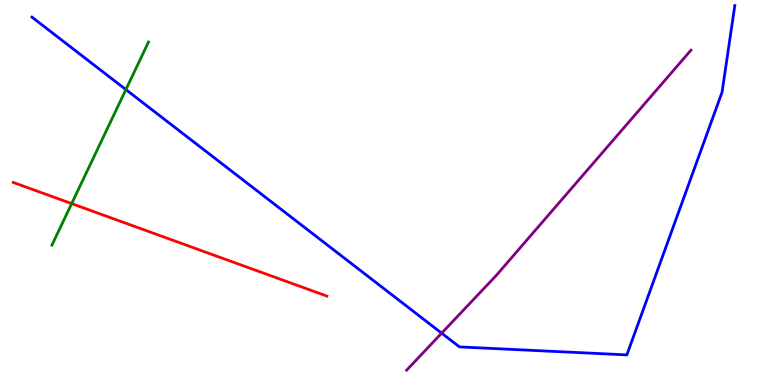[{'lines': ['blue', 'red'], 'intersections': []}, {'lines': ['green', 'red'], 'intersections': [{'x': 0.925, 'y': 4.71}]}, {'lines': ['purple', 'red'], 'intersections': []}, {'lines': ['blue', 'green'], 'intersections': [{'x': 1.62, 'y': 7.67}]}, {'lines': ['blue', 'purple'], 'intersections': [{'x': 5.7, 'y': 1.35}]}, {'lines': ['green', 'purple'], 'intersections': []}]